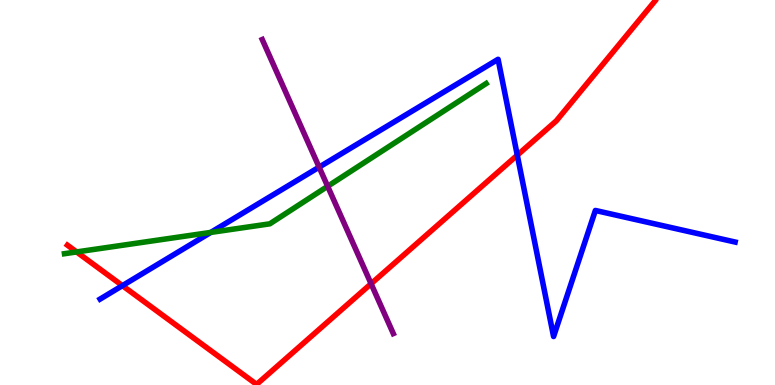[{'lines': ['blue', 'red'], 'intersections': [{'x': 1.58, 'y': 2.58}, {'x': 6.67, 'y': 5.97}]}, {'lines': ['green', 'red'], 'intersections': [{'x': 0.989, 'y': 3.46}]}, {'lines': ['purple', 'red'], 'intersections': [{'x': 4.79, 'y': 2.63}]}, {'lines': ['blue', 'green'], 'intersections': [{'x': 2.72, 'y': 3.96}]}, {'lines': ['blue', 'purple'], 'intersections': [{'x': 4.12, 'y': 5.66}]}, {'lines': ['green', 'purple'], 'intersections': [{'x': 4.23, 'y': 5.16}]}]